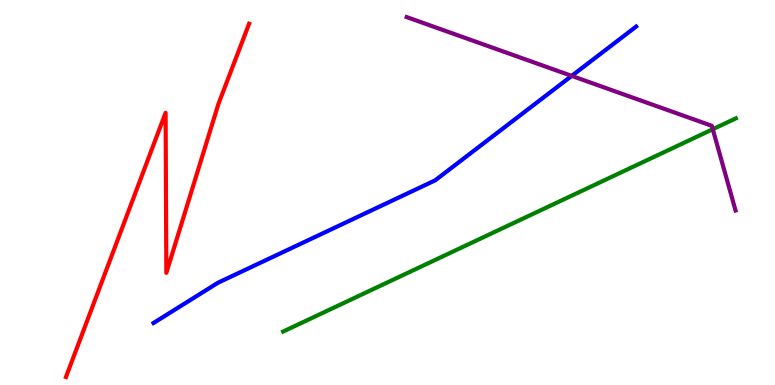[{'lines': ['blue', 'red'], 'intersections': []}, {'lines': ['green', 'red'], 'intersections': []}, {'lines': ['purple', 'red'], 'intersections': []}, {'lines': ['blue', 'green'], 'intersections': []}, {'lines': ['blue', 'purple'], 'intersections': [{'x': 7.38, 'y': 8.03}]}, {'lines': ['green', 'purple'], 'intersections': [{'x': 9.2, 'y': 6.64}]}]